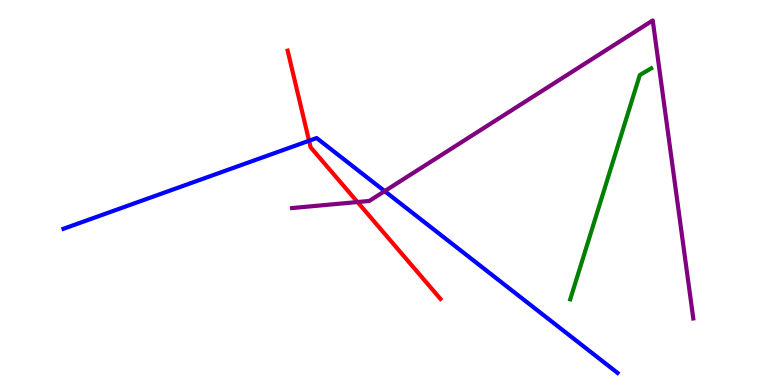[{'lines': ['blue', 'red'], 'intersections': [{'x': 3.99, 'y': 6.34}]}, {'lines': ['green', 'red'], 'intersections': []}, {'lines': ['purple', 'red'], 'intersections': [{'x': 4.61, 'y': 4.75}]}, {'lines': ['blue', 'green'], 'intersections': []}, {'lines': ['blue', 'purple'], 'intersections': [{'x': 4.96, 'y': 5.04}]}, {'lines': ['green', 'purple'], 'intersections': []}]